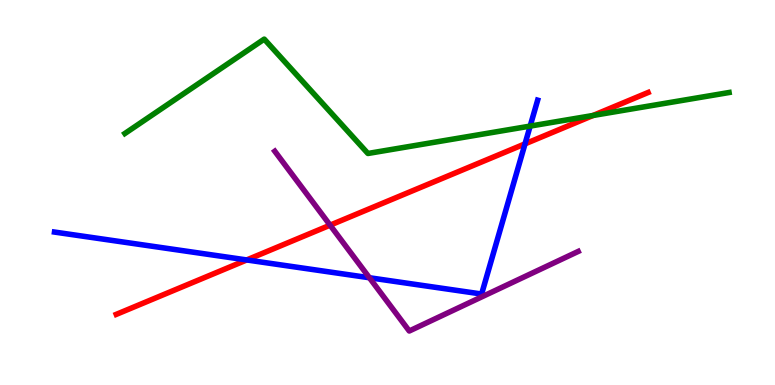[{'lines': ['blue', 'red'], 'intersections': [{'x': 3.18, 'y': 3.25}, {'x': 6.77, 'y': 6.26}]}, {'lines': ['green', 'red'], 'intersections': [{'x': 7.65, 'y': 7.0}]}, {'lines': ['purple', 'red'], 'intersections': [{'x': 4.26, 'y': 4.15}]}, {'lines': ['blue', 'green'], 'intersections': [{'x': 6.84, 'y': 6.72}]}, {'lines': ['blue', 'purple'], 'intersections': [{'x': 4.77, 'y': 2.79}]}, {'lines': ['green', 'purple'], 'intersections': []}]